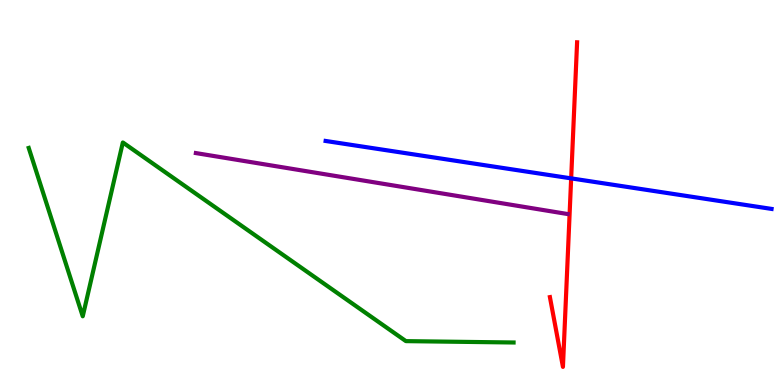[{'lines': ['blue', 'red'], 'intersections': [{'x': 7.37, 'y': 5.37}]}, {'lines': ['green', 'red'], 'intersections': []}, {'lines': ['purple', 'red'], 'intersections': []}, {'lines': ['blue', 'green'], 'intersections': []}, {'lines': ['blue', 'purple'], 'intersections': []}, {'lines': ['green', 'purple'], 'intersections': []}]